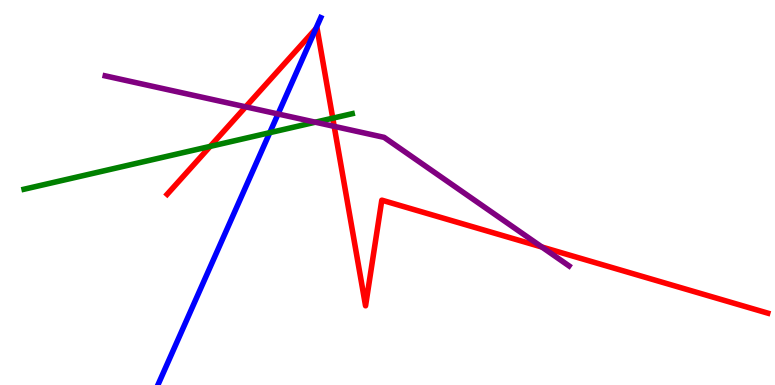[{'lines': ['blue', 'red'], 'intersections': [{'x': 4.08, 'y': 9.25}]}, {'lines': ['green', 'red'], 'intersections': [{'x': 2.71, 'y': 6.2}, {'x': 4.29, 'y': 6.93}]}, {'lines': ['purple', 'red'], 'intersections': [{'x': 3.17, 'y': 7.22}, {'x': 4.31, 'y': 6.72}, {'x': 6.99, 'y': 3.58}]}, {'lines': ['blue', 'green'], 'intersections': [{'x': 3.48, 'y': 6.55}]}, {'lines': ['blue', 'purple'], 'intersections': [{'x': 3.59, 'y': 7.04}]}, {'lines': ['green', 'purple'], 'intersections': [{'x': 4.07, 'y': 6.83}]}]